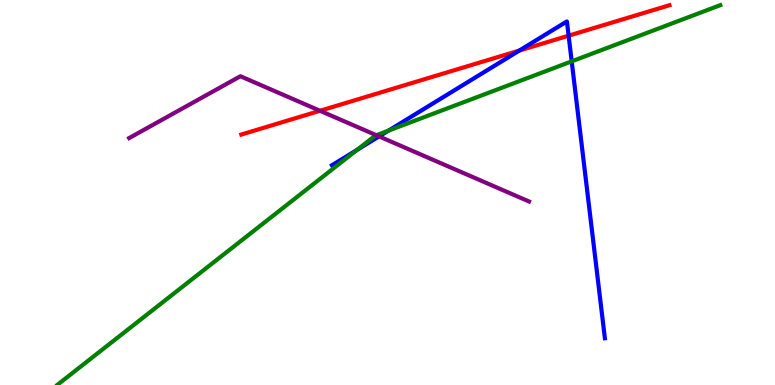[{'lines': ['blue', 'red'], 'intersections': [{'x': 6.7, 'y': 8.69}, {'x': 7.34, 'y': 9.07}]}, {'lines': ['green', 'red'], 'intersections': []}, {'lines': ['purple', 'red'], 'intersections': [{'x': 4.13, 'y': 7.12}]}, {'lines': ['blue', 'green'], 'intersections': [{'x': 4.61, 'y': 6.11}, {'x': 5.01, 'y': 6.61}, {'x': 7.38, 'y': 8.41}]}, {'lines': ['blue', 'purple'], 'intersections': [{'x': 4.89, 'y': 6.46}]}, {'lines': ['green', 'purple'], 'intersections': [{'x': 4.86, 'y': 6.49}]}]